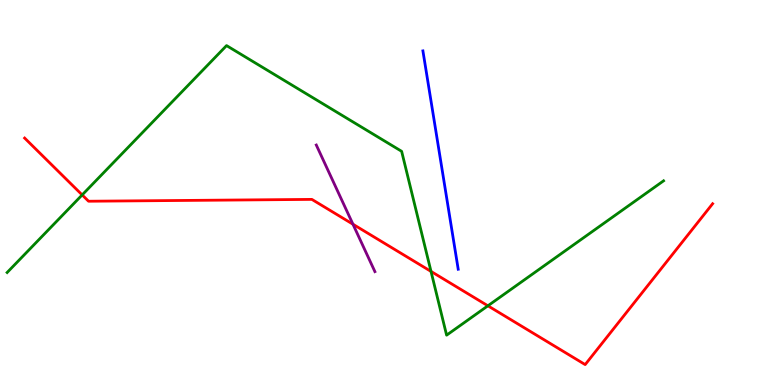[{'lines': ['blue', 'red'], 'intersections': []}, {'lines': ['green', 'red'], 'intersections': [{'x': 1.06, 'y': 4.94}, {'x': 5.56, 'y': 2.95}, {'x': 6.3, 'y': 2.06}]}, {'lines': ['purple', 'red'], 'intersections': [{'x': 4.55, 'y': 4.18}]}, {'lines': ['blue', 'green'], 'intersections': []}, {'lines': ['blue', 'purple'], 'intersections': []}, {'lines': ['green', 'purple'], 'intersections': []}]